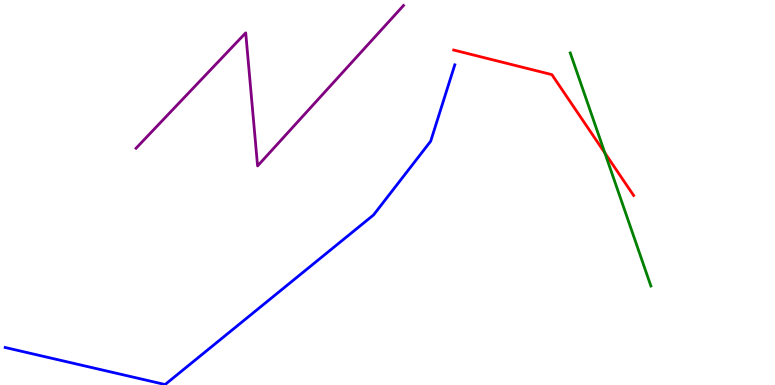[{'lines': ['blue', 'red'], 'intersections': []}, {'lines': ['green', 'red'], 'intersections': [{'x': 7.8, 'y': 6.03}]}, {'lines': ['purple', 'red'], 'intersections': []}, {'lines': ['blue', 'green'], 'intersections': []}, {'lines': ['blue', 'purple'], 'intersections': []}, {'lines': ['green', 'purple'], 'intersections': []}]